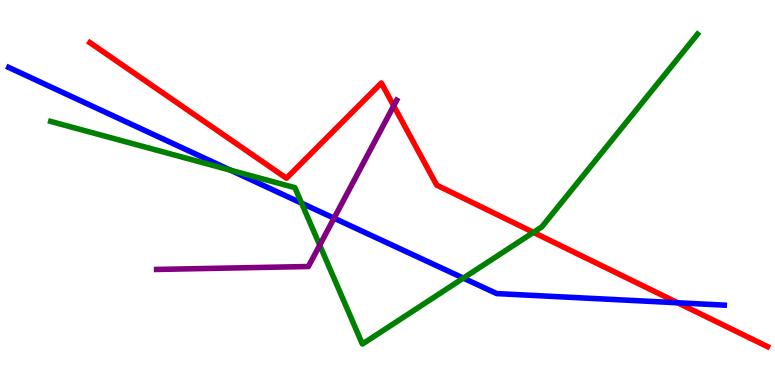[{'lines': ['blue', 'red'], 'intersections': [{'x': 8.74, 'y': 2.14}]}, {'lines': ['green', 'red'], 'intersections': [{'x': 6.88, 'y': 3.96}]}, {'lines': ['purple', 'red'], 'intersections': [{'x': 5.08, 'y': 7.25}]}, {'lines': ['blue', 'green'], 'intersections': [{'x': 2.97, 'y': 5.58}, {'x': 3.89, 'y': 4.72}, {'x': 5.98, 'y': 2.78}]}, {'lines': ['blue', 'purple'], 'intersections': [{'x': 4.31, 'y': 4.33}]}, {'lines': ['green', 'purple'], 'intersections': [{'x': 4.13, 'y': 3.63}]}]